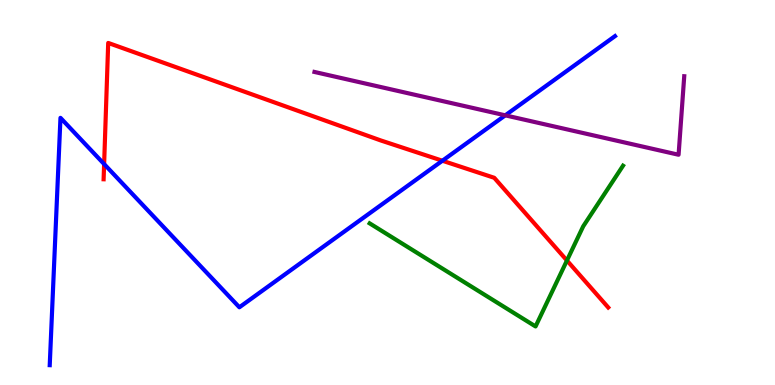[{'lines': ['blue', 'red'], 'intersections': [{'x': 1.34, 'y': 5.74}, {'x': 5.71, 'y': 5.83}]}, {'lines': ['green', 'red'], 'intersections': [{'x': 7.32, 'y': 3.23}]}, {'lines': ['purple', 'red'], 'intersections': []}, {'lines': ['blue', 'green'], 'intersections': []}, {'lines': ['blue', 'purple'], 'intersections': [{'x': 6.52, 'y': 7.0}]}, {'lines': ['green', 'purple'], 'intersections': []}]